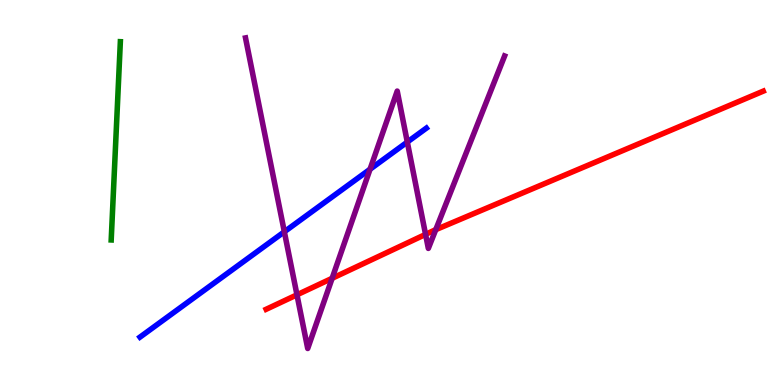[{'lines': ['blue', 'red'], 'intersections': []}, {'lines': ['green', 'red'], 'intersections': []}, {'lines': ['purple', 'red'], 'intersections': [{'x': 3.83, 'y': 2.34}, {'x': 4.29, 'y': 2.77}, {'x': 5.49, 'y': 3.91}, {'x': 5.62, 'y': 4.03}]}, {'lines': ['blue', 'green'], 'intersections': []}, {'lines': ['blue', 'purple'], 'intersections': [{'x': 3.67, 'y': 3.98}, {'x': 4.77, 'y': 5.6}, {'x': 5.26, 'y': 6.31}]}, {'lines': ['green', 'purple'], 'intersections': []}]